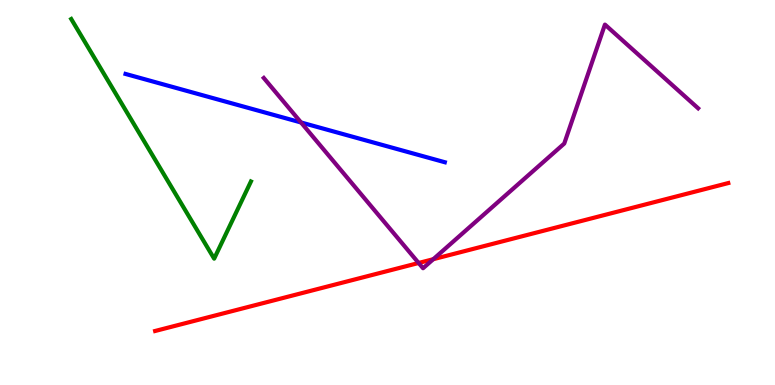[{'lines': ['blue', 'red'], 'intersections': []}, {'lines': ['green', 'red'], 'intersections': []}, {'lines': ['purple', 'red'], 'intersections': [{'x': 5.4, 'y': 3.17}, {'x': 5.59, 'y': 3.27}]}, {'lines': ['blue', 'green'], 'intersections': []}, {'lines': ['blue', 'purple'], 'intersections': [{'x': 3.88, 'y': 6.82}]}, {'lines': ['green', 'purple'], 'intersections': []}]